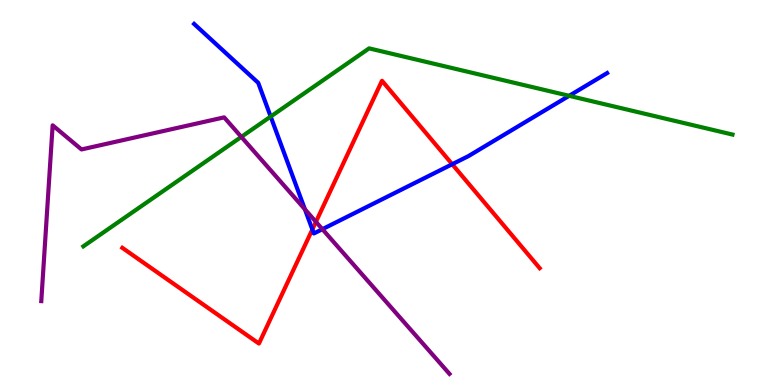[{'lines': ['blue', 'red'], 'intersections': [{'x': 4.03, 'y': 4.04}, {'x': 5.84, 'y': 5.73}]}, {'lines': ['green', 'red'], 'intersections': []}, {'lines': ['purple', 'red'], 'intersections': [{'x': 4.08, 'y': 4.24}]}, {'lines': ['blue', 'green'], 'intersections': [{'x': 3.49, 'y': 6.97}, {'x': 7.34, 'y': 7.51}]}, {'lines': ['blue', 'purple'], 'intersections': [{'x': 3.93, 'y': 4.56}, {'x': 4.16, 'y': 4.05}]}, {'lines': ['green', 'purple'], 'intersections': [{'x': 3.11, 'y': 6.44}]}]